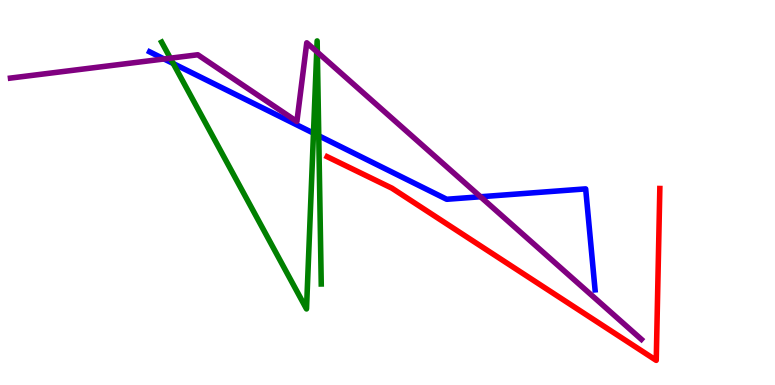[{'lines': ['blue', 'red'], 'intersections': []}, {'lines': ['green', 'red'], 'intersections': []}, {'lines': ['purple', 'red'], 'intersections': []}, {'lines': ['blue', 'green'], 'intersections': [{'x': 2.24, 'y': 8.35}, {'x': 4.04, 'y': 6.54}, {'x': 4.11, 'y': 6.47}]}, {'lines': ['blue', 'purple'], 'intersections': [{'x': 2.12, 'y': 8.47}, {'x': 6.2, 'y': 4.89}]}, {'lines': ['green', 'purple'], 'intersections': [{'x': 2.2, 'y': 8.49}, {'x': 4.09, 'y': 8.66}, {'x': 4.09, 'y': 8.65}]}]